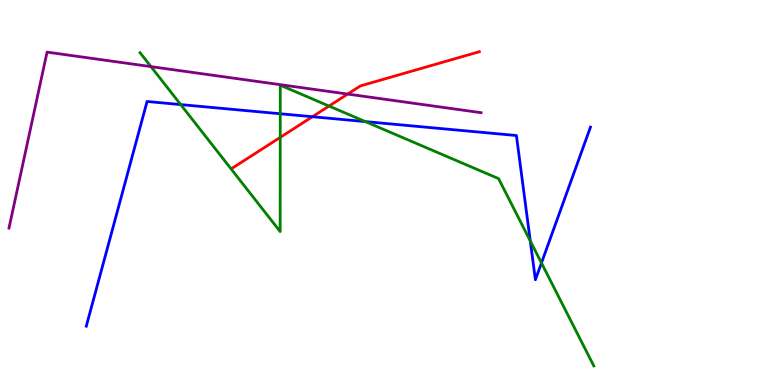[{'lines': ['blue', 'red'], 'intersections': [{'x': 4.03, 'y': 6.97}]}, {'lines': ['green', 'red'], 'intersections': [{'x': 3.62, 'y': 6.43}, {'x': 4.25, 'y': 7.25}]}, {'lines': ['purple', 'red'], 'intersections': [{'x': 4.49, 'y': 7.56}]}, {'lines': ['blue', 'green'], 'intersections': [{'x': 2.33, 'y': 7.28}, {'x': 3.62, 'y': 7.05}, {'x': 4.71, 'y': 6.84}, {'x': 6.84, 'y': 3.74}, {'x': 6.99, 'y': 3.17}]}, {'lines': ['blue', 'purple'], 'intersections': []}, {'lines': ['green', 'purple'], 'intersections': [{'x': 1.95, 'y': 8.27}]}]